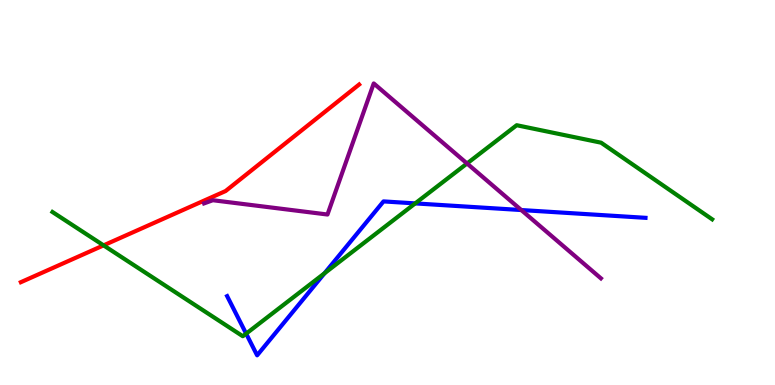[{'lines': ['blue', 'red'], 'intersections': []}, {'lines': ['green', 'red'], 'intersections': [{'x': 1.34, 'y': 3.63}]}, {'lines': ['purple', 'red'], 'intersections': []}, {'lines': ['blue', 'green'], 'intersections': [{'x': 3.18, 'y': 1.33}, {'x': 4.19, 'y': 2.9}, {'x': 5.36, 'y': 4.72}]}, {'lines': ['blue', 'purple'], 'intersections': [{'x': 6.73, 'y': 4.54}]}, {'lines': ['green', 'purple'], 'intersections': [{'x': 6.03, 'y': 5.75}]}]